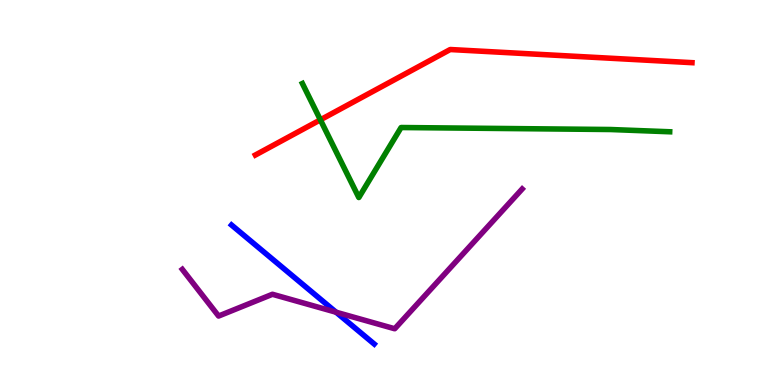[{'lines': ['blue', 'red'], 'intersections': []}, {'lines': ['green', 'red'], 'intersections': [{'x': 4.13, 'y': 6.89}]}, {'lines': ['purple', 'red'], 'intersections': []}, {'lines': ['blue', 'green'], 'intersections': []}, {'lines': ['blue', 'purple'], 'intersections': [{'x': 4.34, 'y': 1.89}]}, {'lines': ['green', 'purple'], 'intersections': []}]